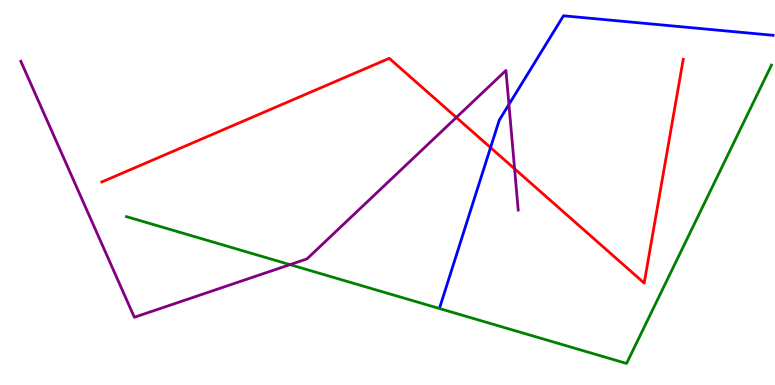[{'lines': ['blue', 'red'], 'intersections': [{'x': 6.33, 'y': 6.17}]}, {'lines': ['green', 'red'], 'intersections': []}, {'lines': ['purple', 'red'], 'intersections': [{'x': 5.89, 'y': 6.95}, {'x': 6.64, 'y': 5.62}]}, {'lines': ['blue', 'green'], 'intersections': []}, {'lines': ['blue', 'purple'], 'intersections': [{'x': 6.57, 'y': 7.29}]}, {'lines': ['green', 'purple'], 'intersections': [{'x': 3.74, 'y': 3.13}]}]